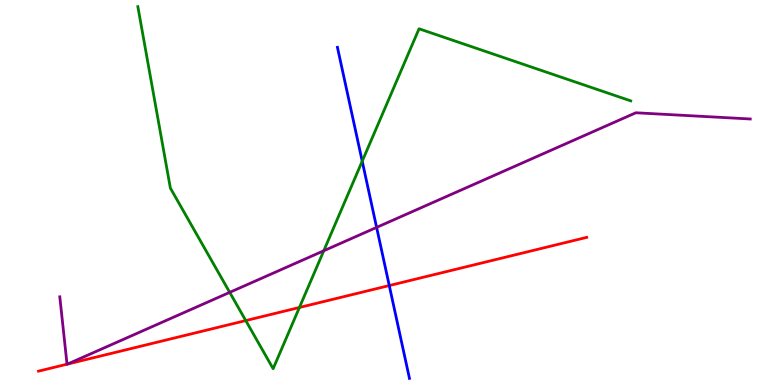[{'lines': ['blue', 'red'], 'intersections': [{'x': 5.02, 'y': 2.58}]}, {'lines': ['green', 'red'], 'intersections': [{'x': 3.17, 'y': 1.67}, {'x': 3.86, 'y': 2.01}]}, {'lines': ['purple', 'red'], 'intersections': [{'x': 0.865, 'y': 0.54}, {'x': 0.872, 'y': 0.544}]}, {'lines': ['blue', 'green'], 'intersections': [{'x': 4.67, 'y': 5.81}]}, {'lines': ['blue', 'purple'], 'intersections': [{'x': 4.86, 'y': 4.09}]}, {'lines': ['green', 'purple'], 'intersections': [{'x': 2.96, 'y': 2.41}, {'x': 4.18, 'y': 3.49}]}]